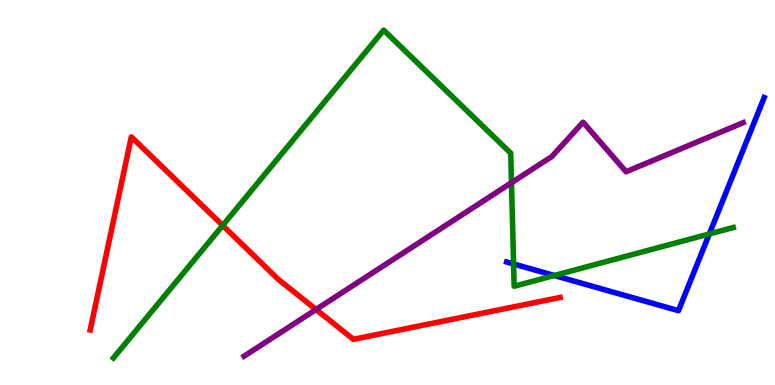[{'lines': ['blue', 'red'], 'intersections': []}, {'lines': ['green', 'red'], 'intersections': [{'x': 2.87, 'y': 4.14}]}, {'lines': ['purple', 'red'], 'intersections': [{'x': 4.08, 'y': 1.96}]}, {'lines': ['blue', 'green'], 'intersections': [{'x': 6.63, 'y': 3.14}, {'x': 7.15, 'y': 2.84}, {'x': 9.15, 'y': 3.92}]}, {'lines': ['blue', 'purple'], 'intersections': []}, {'lines': ['green', 'purple'], 'intersections': [{'x': 6.6, 'y': 5.25}]}]